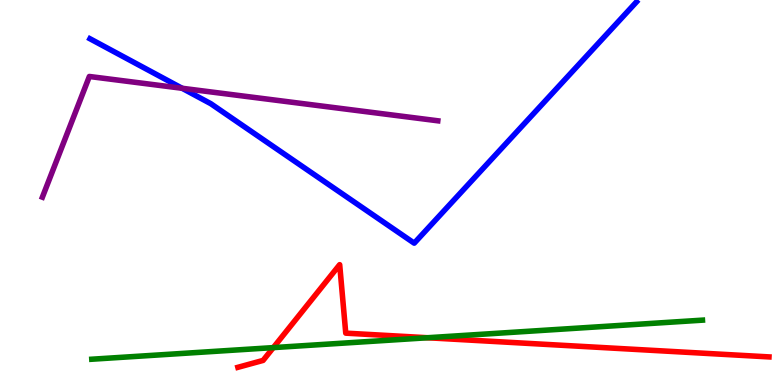[{'lines': ['blue', 'red'], 'intersections': []}, {'lines': ['green', 'red'], 'intersections': [{'x': 3.53, 'y': 0.971}, {'x': 5.52, 'y': 1.23}]}, {'lines': ['purple', 'red'], 'intersections': []}, {'lines': ['blue', 'green'], 'intersections': []}, {'lines': ['blue', 'purple'], 'intersections': [{'x': 2.35, 'y': 7.71}]}, {'lines': ['green', 'purple'], 'intersections': []}]